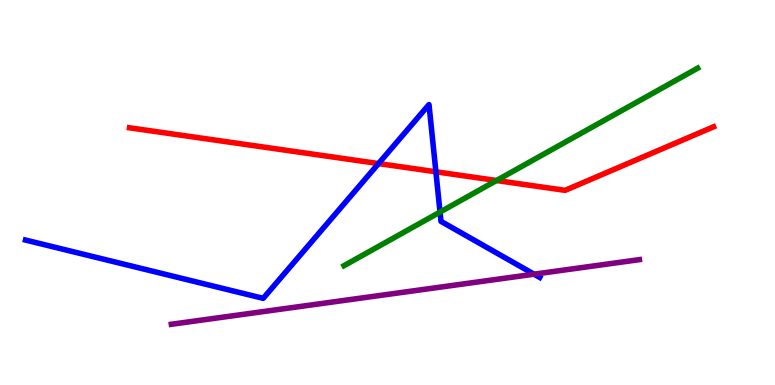[{'lines': ['blue', 'red'], 'intersections': [{'x': 4.88, 'y': 5.75}, {'x': 5.62, 'y': 5.54}]}, {'lines': ['green', 'red'], 'intersections': [{'x': 6.41, 'y': 5.31}]}, {'lines': ['purple', 'red'], 'intersections': []}, {'lines': ['blue', 'green'], 'intersections': [{'x': 5.68, 'y': 4.49}]}, {'lines': ['blue', 'purple'], 'intersections': [{'x': 6.89, 'y': 2.88}]}, {'lines': ['green', 'purple'], 'intersections': []}]